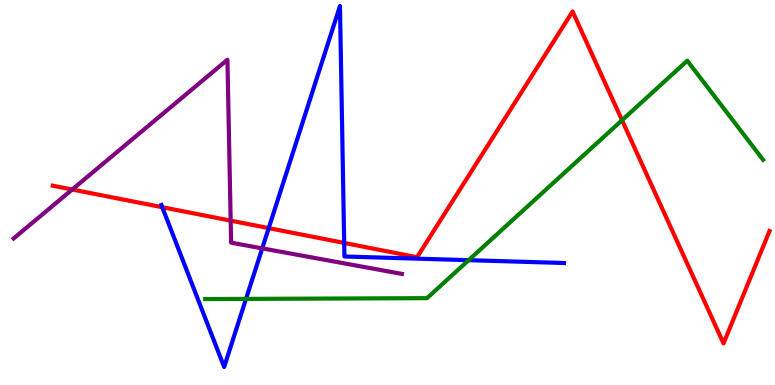[{'lines': ['blue', 'red'], 'intersections': [{'x': 2.09, 'y': 4.62}, {'x': 3.47, 'y': 4.08}, {'x': 4.44, 'y': 3.69}]}, {'lines': ['green', 'red'], 'intersections': [{'x': 8.03, 'y': 6.88}]}, {'lines': ['purple', 'red'], 'intersections': [{'x': 0.932, 'y': 5.08}, {'x': 2.98, 'y': 4.27}]}, {'lines': ['blue', 'green'], 'intersections': [{'x': 3.17, 'y': 2.24}, {'x': 6.05, 'y': 3.24}]}, {'lines': ['blue', 'purple'], 'intersections': [{'x': 3.38, 'y': 3.55}]}, {'lines': ['green', 'purple'], 'intersections': []}]